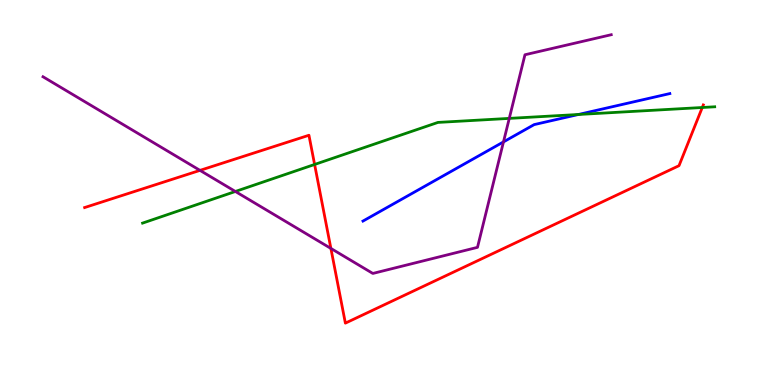[{'lines': ['blue', 'red'], 'intersections': []}, {'lines': ['green', 'red'], 'intersections': [{'x': 4.06, 'y': 5.73}, {'x': 9.06, 'y': 7.21}]}, {'lines': ['purple', 'red'], 'intersections': [{'x': 2.58, 'y': 5.57}, {'x': 4.27, 'y': 3.55}]}, {'lines': ['blue', 'green'], 'intersections': [{'x': 7.46, 'y': 7.03}]}, {'lines': ['blue', 'purple'], 'intersections': [{'x': 6.5, 'y': 6.31}]}, {'lines': ['green', 'purple'], 'intersections': [{'x': 3.04, 'y': 5.03}, {'x': 6.57, 'y': 6.92}]}]